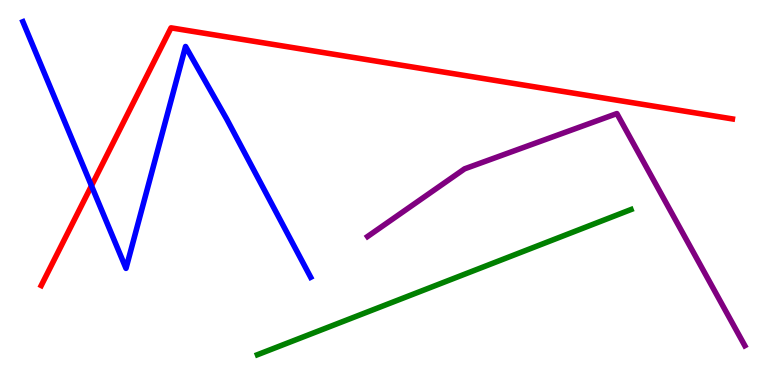[{'lines': ['blue', 'red'], 'intersections': [{'x': 1.18, 'y': 5.17}]}, {'lines': ['green', 'red'], 'intersections': []}, {'lines': ['purple', 'red'], 'intersections': []}, {'lines': ['blue', 'green'], 'intersections': []}, {'lines': ['blue', 'purple'], 'intersections': []}, {'lines': ['green', 'purple'], 'intersections': []}]